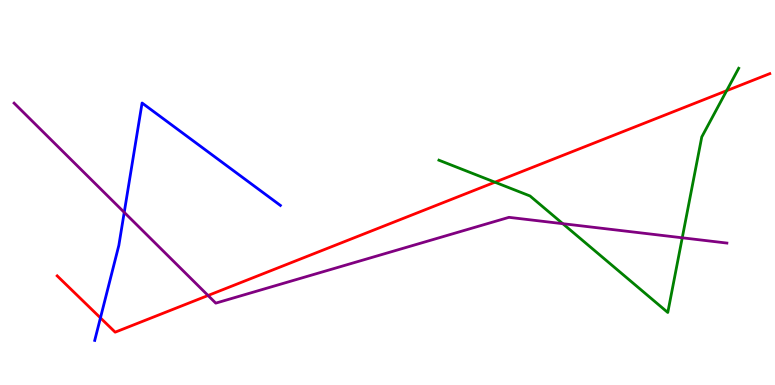[{'lines': ['blue', 'red'], 'intersections': [{'x': 1.3, 'y': 1.74}]}, {'lines': ['green', 'red'], 'intersections': [{'x': 6.39, 'y': 5.27}, {'x': 9.38, 'y': 7.64}]}, {'lines': ['purple', 'red'], 'intersections': [{'x': 2.68, 'y': 2.32}]}, {'lines': ['blue', 'green'], 'intersections': []}, {'lines': ['blue', 'purple'], 'intersections': [{'x': 1.6, 'y': 4.48}]}, {'lines': ['green', 'purple'], 'intersections': [{'x': 7.26, 'y': 4.19}, {'x': 8.8, 'y': 3.82}]}]